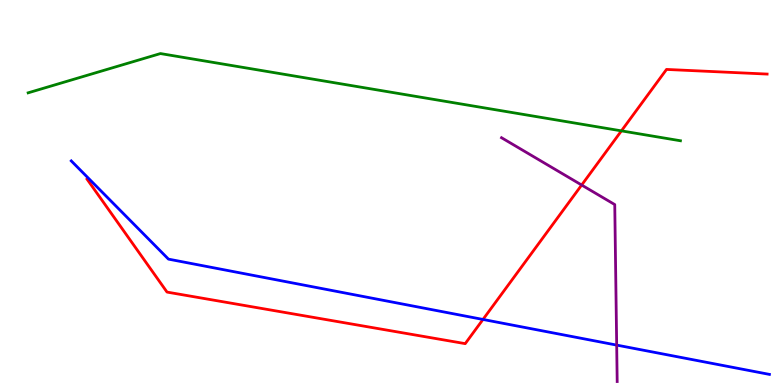[{'lines': ['blue', 'red'], 'intersections': [{'x': 6.23, 'y': 1.7}]}, {'lines': ['green', 'red'], 'intersections': [{'x': 8.02, 'y': 6.6}]}, {'lines': ['purple', 'red'], 'intersections': [{'x': 7.51, 'y': 5.19}]}, {'lines': ['blue', 'green'], 'intersections': []}, {'lines': ['blue', 'purple'], 'intersections': [{'x': 7.96, 'y': 1.04}]}, {'lines': ['green', 'purple'], 'intersections': []}]